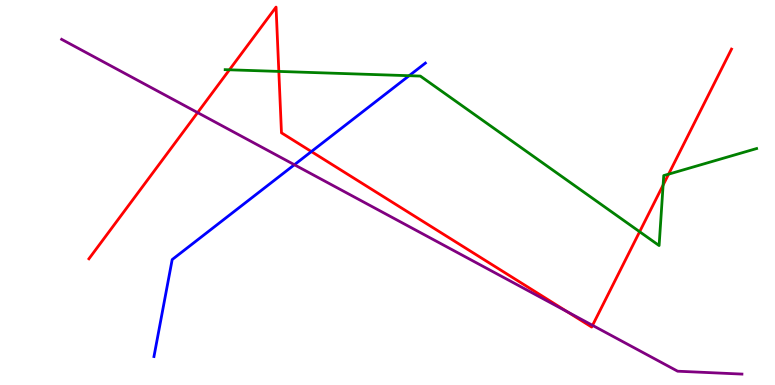[{'lines': ['blue', 'red'], 'intersections': [{'x': 4.02, 'y': 6.06}]}, {'lines': ['green', 'red'], 'intersections': [{'x': 2.96, 'y': 8.19}, {'x': 3.6, 'y': 8.14}, {'x': 8.25, 'y': 3.98}, {'x': 8.56, 'y': 5.19}, {'x': 8.63, 'y': 5.48}]}, {'lines': ['purple', 'red'], 'intersections': [{'x': 2.55, 'y': 7.08}, {'x': 7.32, 'y': 1.9}, {'x': 7.65, 'y': 1.55}]}, {'lines': ['blue', 'green'], 'intersections': [{'x': 5.28, 'y': 8.03}]}, {'lines': ['blue', 'purple'], 'intersections': [{'x': 3.8, 'y': 5.72}]}, {'lines': ['green', 'purple'], 'intersections': []}]